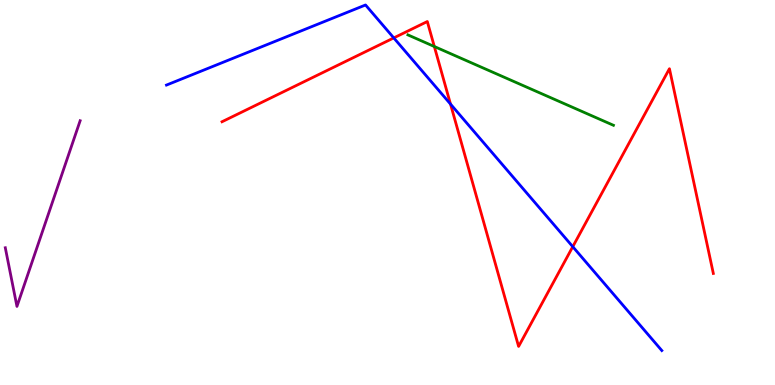[{'lines': ['blue', 'red'], 'intersections': [{'x': 5.08, 'y': 9.02}, {'x': 5.81, 'y': 7.3}, {'x': 7.39, 'y': 3.59}]}, {'lines': ['green', 'red'], 'intersections': [{'x': 5.6, 'y': 8.79}]}, {'lines': ['purple', 'red'], 'intersections': []}, {'lines': ['blue', 'green'], 'intersections': []}, {'lines': ['blue', 'purple'], 'intersections': []}, {'lines': ['green', 'purple'], 'intersections': []}]